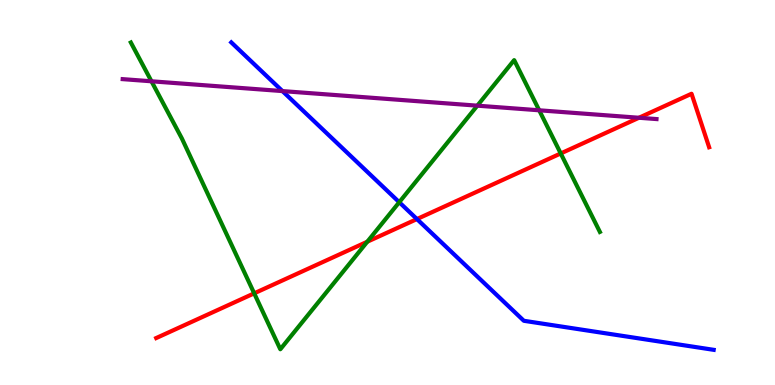[{'lines': ['blue', 'red'], 'intersections': [{'x': 5.38, 'y': 4.31}]}, {'lines': ['green', 'red'], 'intersections': [{'x': 3.28, 'y': 2.38}, {'x': 4.74, 'y': 3.72}, {'x': 7.24, 'y': 6.01}]}, {'lines': ['purple', 'red'], 'intersections': [{'x': 8.24, 'y': 6.94}]}, {'lines': ['blue', 'green'], 'intersections': [{'x': 5.15, 'y': 4.75}]}, {'lines': ['blue', 'purple'], 'intersections': [{'x': 3.64, 'y': 7.63}]}, {'lines': ['green', 'purple'], 'intersections': [{'x': 1.95, 'y': 7.89}, {'x': 6.16, 'y': 7.26}, {'x': 6.96, 'y': 7.14}]}]